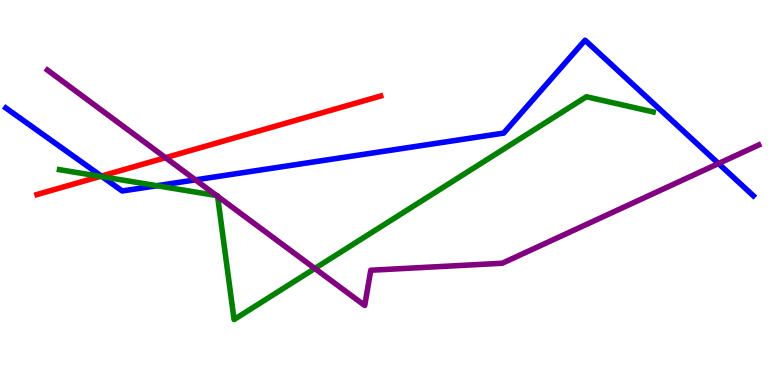[{'lines': ['blue', 'red'], 'intersections': [{'x': 1.31, 'y': 5.43}]}, {'lines': ['green', 'red'], 'intersections': [{'x': 1.29, 'y': 5.42}]}, {'lines': ['purple', 'red'], 'intersections': [{'x': 2.14, 'y': 5.9}]}, {'lines': ['blue', 'green'], 'intersections': [{'x': 1.32, 'y': 5.41}, {'x': 2.02, 'y': 5.18}]}, {'lines': ['blue', 'purple'], 'intersections': [{'x': 2.52, 'y': 5.33}, {'x': 9.27, 'y': 5.75}]}, {'lines': ['green', 'purple'], 'intersections': [{'x': 2.79, 'y': 4.92}, {'x': 2.81, 'y': 4.9}, {'x': 4.06, 'y': 3.03}]}]